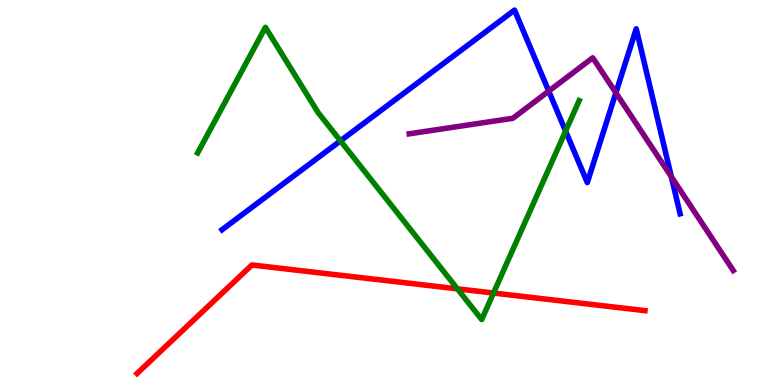[{'lines': ['blue', 'red'], 'intersections': []}, {'lines': ['green', 'red'], 'intersections': [{'x': 5.9, 'y': 2.5}, {'x': 6.37, 'y': 2.39}]}, {'lines': ['purple', 'red'], 'intersections': []}, {'lines': ['blue', 'green'], 'intersections': [{'x': 4.39, 'y': 6.34}, {'x': 7.3, 'y': 6.59}]}, {'lines': ['blue', 'purple'], 'intersections': [{'x': 7.08, 'y': 7.63}, {'x': 7.95, 'y': 7.59}, {'x': 8.66, 'y': 5.41}]}, {'lines': ['green', 'purple'], 'intersections': []}]